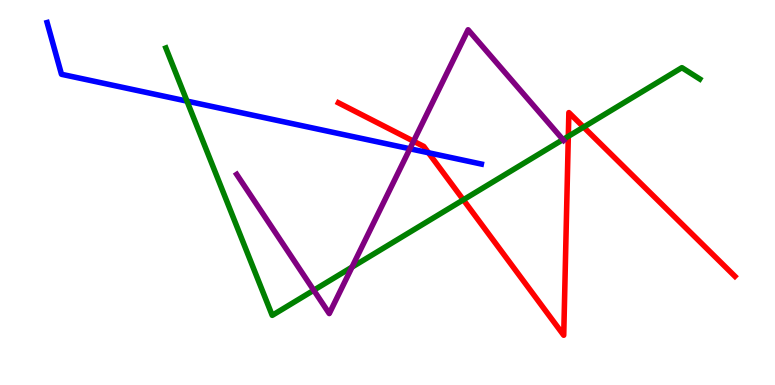[{'lines': ['blue', 'red'], 'intersections': [{'x': 5.53, 'y': 6.03}]}, {'lines': ['green', 'red'], 'intersections': [{'x': 5.98, 'y': 4.81}, {'x': 7.33, 'y': 6.46}, {'x': 7.53, 'y': 6.7}]}, {'lines': ['purple', 'red'], 'intersections': [{'x': 5.34, 'y': 6.33}]}, {'lines': ['blue', 'green'], 'intersections': [{'x': 2.41, 'y': 7.37}]}, {'lines': ['blue', 'purple'], 'intersections': [{'x': 5.29, 'y': 6.14}]}, {'lines': ['green', 'purple'], 'intersections': [{'x': 4.05, 'y': 2.46}, {'x': 4.54, 'y': 3.06}, {'x': 7.26, 'y': 6.37}]}]